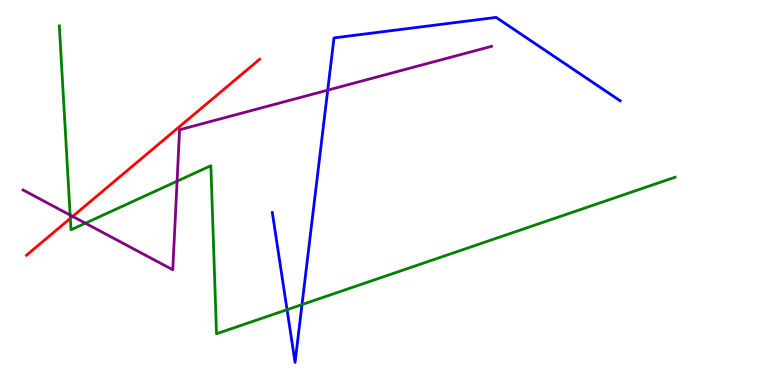[{'lines': ['blue', 'red'], 'intersections': []}, {'lines': ['green', 'red'], 'intersections': [{'x': 0.907, 'y': 4.33}]}, {'lines': ['purple', 'red'], 'intersections': [{'x': 0.938, 'y': 4.38}]}, {'lines': ['blue', 'green'], 'intersections': [{'x': 3.7, 'y': 1.96}, {'x': 3.9, 'y': 2.09}]}, {'lines': ['blue', 'purple'], 'intersections': [{'x': 4.23, 'y': 7.66}]}, {'lines': ['green', 'purple'], 'intersections': [{'x': 0.905, 'y': 4.41}, {'x': 1.1, 'y': 4.2}, {'x': 2.28, 'y': 5.29}]}]